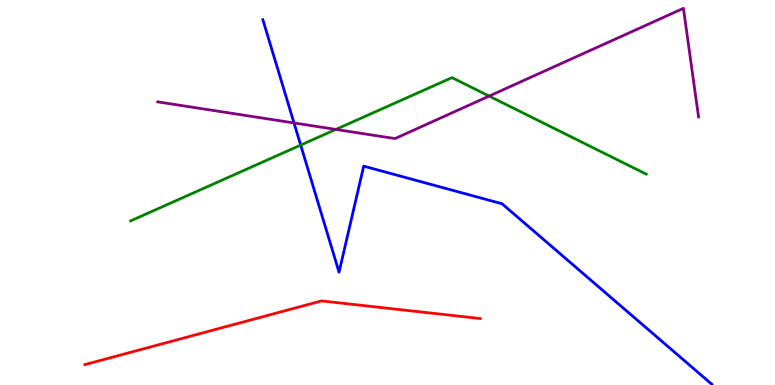[{'lines': ['blue', 'red'], 'intersections': []}, {'lines': ['green', 'red'], 'intersections': []}, {'lines': ['purple', 'red'], 'intersections': []}, {'lines': ['blue', 'green'], 'intersections': [{'x': 3.88, 'y': 6.23}]}, {'lines': ['blue', 'purple'], 'intersections': [{'x': 3.79, 'y': 6.81}]}, {'lines': ['green', 'purple'], 'intersections': [{'x': 4.33, 'y': 6.64}, {'x': 6.31, 'y': 7.5}]}]